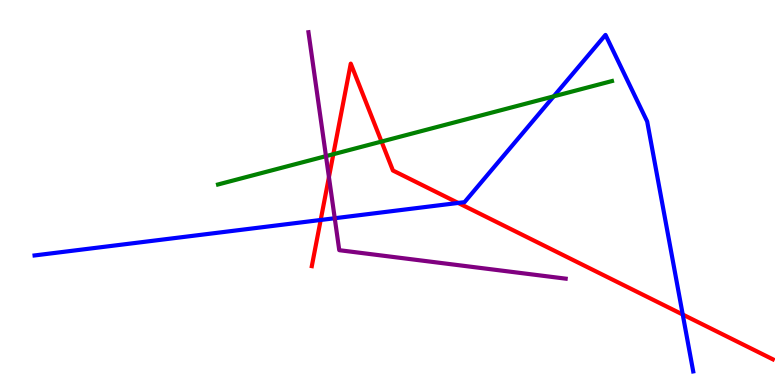[{'lines': ['blue', 'red'], 'intersections': [{'x': 4.14, 'y': 4.29}, {'x': 5.91, 'y': 4.73}, {'x': 8.81, 'y': 1.83}]}, {'lines': ['green', 'red'], 'intersections': [{'x': 4.3, 'y': 5.99}, {'x': 4.92, 'y': 6.32}]}, {'lines': ['purple', 'red'], 'intersections': [{'x': 4.24, 'y': 5.4}]}, {'lines': ['blue', 'green'], 'intersections': [{'x': 7.14, 'y': 7.5}]}, {'lines': ['blue', 'purple'], 'intersections': [{'x': 4.32, 'y': 4.33}]}, {'lines': ['green', 'purple'], 'intersections': [{'x': 4.21, 'y': 5.94}]}]